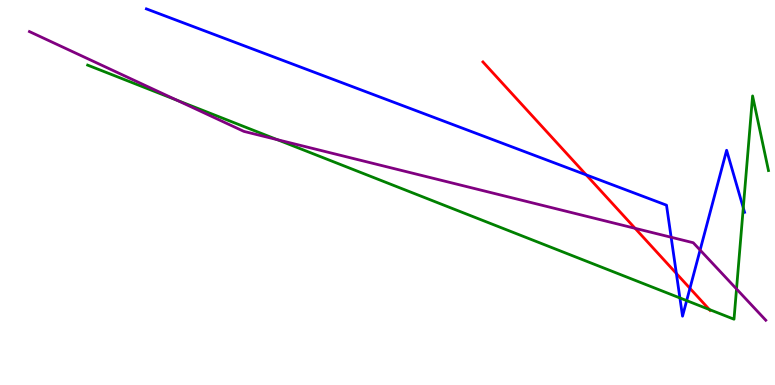[{'lines': ['blue', 'red'], 'intersections': [{'x': 7.56, 'y': 5.46}, {'x': 8.73, 'y': 2.9}, {'x': 8.9, 'y': 2.51}]}, {'lines': ['green', 'red'], 'intersections': [{'x': 9.15, 'y': 1.96}]}, {'lines': ['purple', 'red'], 'intersections': [{'x': 8.19, 'y': 4.07}]}, {'lines': ['blue', 'green'], 'intersections': [{'x': 8.77, 'y': 2.26}, {'x': 8.86, 'y': 2.19}, {'x': 9.59, 'y': 4.6}]}, {'lines': ['blue', 'purple'], 'intersections': [{'x': 8.66, 'y': 3.84}, {'x': 9.03, 'y': 3.5}]}, {'lines': ['green', 'purple'], 'intersections': [{'x': 2.28, 'y': 7.4}, {'x': 3.58, 'y': 6.37}, {'x': 9.5, 'y': 2.49}]}]